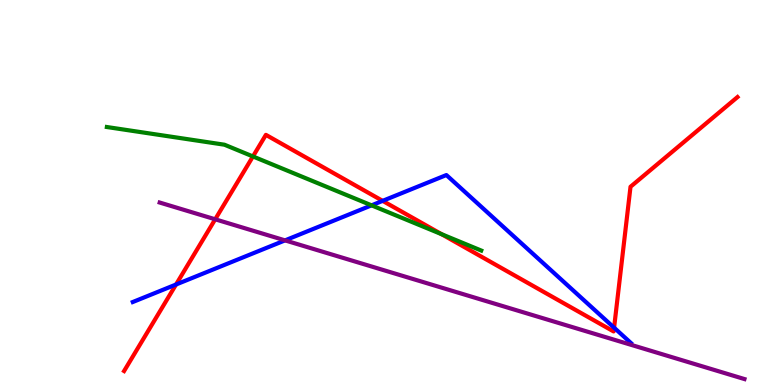[{'lines': ['blue', 'red'], 'intersections': [{'x': 2.27, 'y': 2.61}, {'x': 4.94, 'y': 4.78}, {'x': 7.92, 'y': 1.49}]}, {'lines': ['green', 'red'], 'intersections': [{'x': 3.26, 'y': 5.94}, {'x': 5.7, 'y': 3.92}]}, {'lines': ['purple', 'red'], 'intersections': [{'x': 2.78, 'y': 4.3}]}, {'lines': ['blue', 'green'], 'intersections': [{'x': 4.79, 'y': 4.67}]}, {'lines': ['blue', 'purple'], 'intersections': [{'x': 3.68, 'y': 3.76}]}, {'lines': ['green', 'purple'], 'intersections': []}]